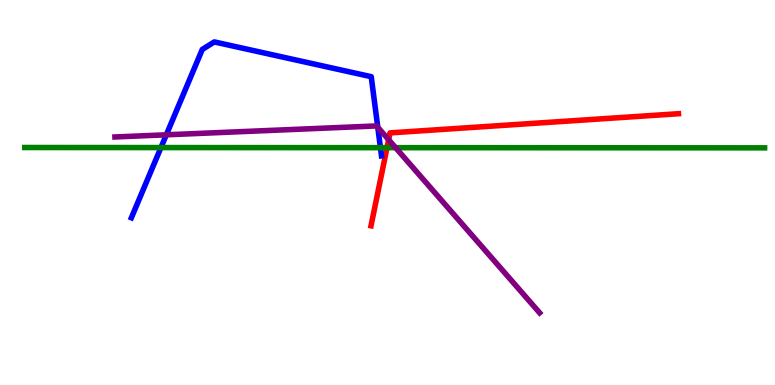[{'lines': ['blue', 'red'], 'intersections': []}, {'lines': ['green', 'red'], 'intersections': [{'x': 4.99, 'y': 6.16}]}, {'lines': ['purple', 'red'], 'intersections': [{'x': 5.01, 'y': 6.37}]}, {'lines': ['blue', 'green'], 'intersections': [{'x': 2.08, 'y': 6.17}, {'x': 4.91, 'y': 6.16}]}, {'lines': ['blue', 'purple'], 'intersections': [{'x': 2.15, 'y': 6.5}, {'x': 4.87, 'y': 6.69}]}, {'lines': ['green', 'purple'], 'intersections': [{'x': 5.1, 'y': 6.16}]}]